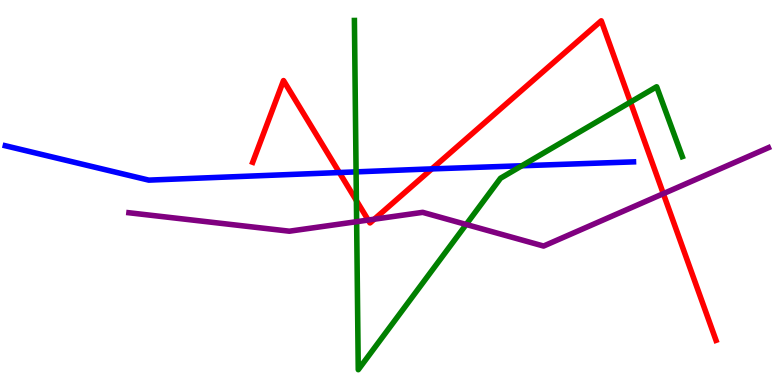[{'lines': ['blue', 'red'], 'intersections': [{'x': 4.38, 'y': 5.52}, {'x': 5.57, 'y': 5.61}]}, {'lines': ['green', 'red'], 'intersections': [{'x': 4.6, 'y': 4.79}, {'x': 8.13, 'y': 7.35}]}, {'lines': ['purple', 'red'], 'intersections': [{'x': 4.75, 'y': 4.28}, {'x': 4.83, 'y': 4.31}, {'x': 8.56, 'y': 4.97}]}, {'lines': ['blue', 'green'], 'intersections': [{'x': 4.59, 'y': 5.54}, {'x': 6.73, 'y': 5.69}]}, {'lines': ['blue', 'purple'], 'intersections': []}, {'lines': ['green', 'purple'], 'intersections': [{'x': 4.6, 'y': 4.24}, {'x': 6.02, 'y': 4.17}]}]